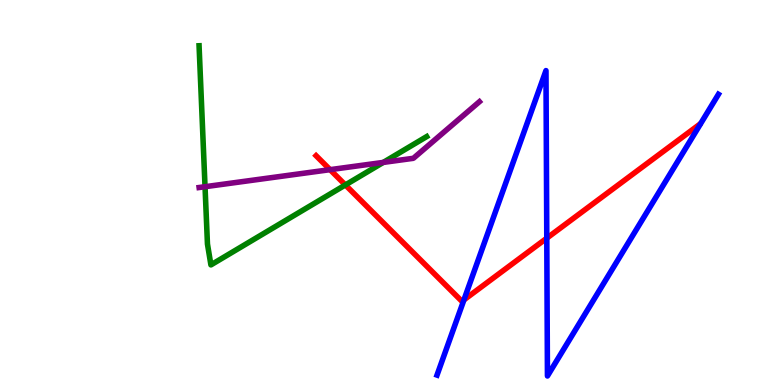[{'lines': ['blue', 'red'], 'intersections': [{'x': 5.99, 'y': 2.21}, {'x': 7.06, 'y': 3.81}]}, {'lines': ['green', 'red'], 'intersections': [{'x': 4.46, 'y': 5.2}]}, {'lines': ['purple', 'red'], 'intersections': [{'x': 4.26, 'y': 5.59}]}, {'lines': ['blue', 'green'], 'intersections': []}, {'lines': ['blue', 'purple'], 'intersections': []}, {'lines': ['green', 'purple'], 'intersections': [{'x': 2.65, 'y': 5.15}, {'x': 4.95, 'y': 5.78}]}]